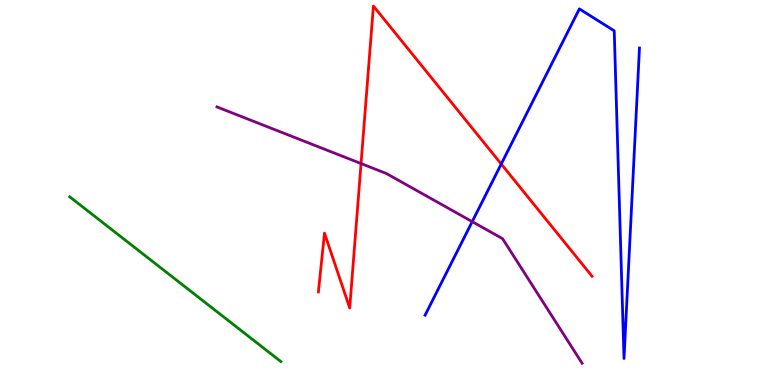[{'lines': ['blue', 'red'], 'intersections': [{'x': 6.47, 'y': 5.74}]}, {'lines': ['green', 'red'], 'intersections': []}, {'lines': ['purple', 'red'], 'intersections': [{'x': 4.66, 'y': 5.75}]}, {'lines': ['blue', 'green'], 'intersections': []}, {'lines': ['blue', 'purple'], 'intersections': [{'x': 6.09, 'y': 4.24}]}, {'lines': ['green', 'purple'], 'intersections': []}]